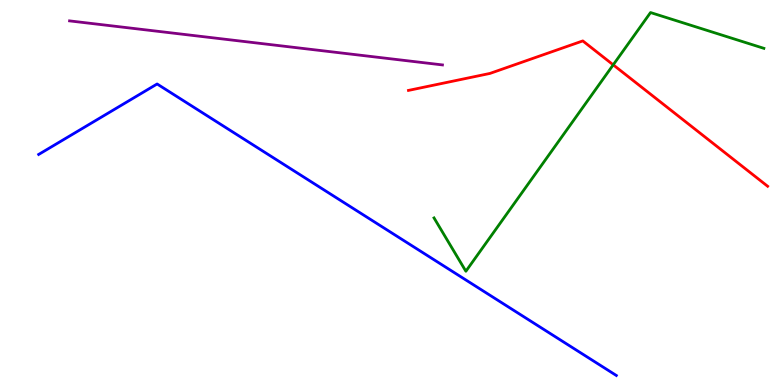[{'lines': ['blue', 'red'], 'intersections': []}, {'lines': ['green', 'red'], 'intersections': [{'x': 7.91, 'y': 8.32}]}, {'lines': ['purple', 'red'], 'intersections': []}, {'lines': ['blue', 'green'], 'intersections': []}, {'lines': ['blue', 'purple'], 'intersections': []}, {'lines': ['green', 'purple'], 'intersections': []}]